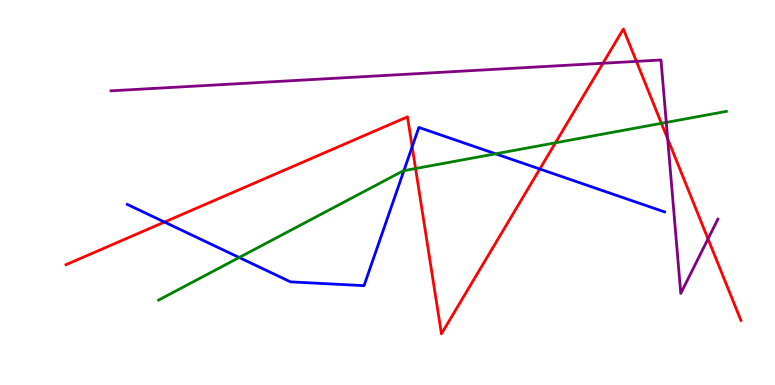[{'lines': ['blue', 'red'], 'intersections': [{'x': 2.12, 'y': 4.23}, {'x': 5.32, 'y': 6.19}, {'x': 6.97, 'y': 5.61}]}, {'lines': ['green', 'red'], 'intersections': [{'x': 5.36, 'y': 5.62}, {'x': 7.17, 'y': 6.29}, {'x': 8.53, 'y': 6.8}]}, {'lines': ['purple', 'red'], 'intersections': [{'x': 7.78, 'y': 8.36}, {'x': 8.21, 'y': 8.41}, {'x': 8.62, 'y': 6.39}, {'x': 9.14, 'y': 3.8}]}, {'lines': ['blue', 'green'], 'intersections': [{'x': 3.09, 'y': 3.31}, {'x': 5.21, 'y': 5.57}, {'x': 6.39, 'y': 6.0}]}, {'lines': ['blue', 'purple'], 'intersections': []}, {'lines': ['green', 'purple'], 'intersections': [{'x': 8.6, 'y': 6.82}]}]